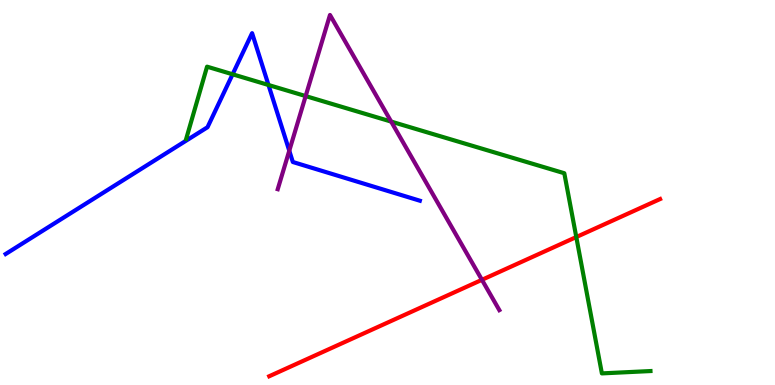[{'lines': ['blue', 'red'], 'intersections': []}, {'lines': ['green', 'red'], 'intersections': [{'x': 7.44, 'y': 3.84}]}, {'lines': ['purple', 'red'], 'intersections': [{'x': 6.22, 'y': 2.73}]}, {'lines': ['blue', 'green'], 'intersections': [{'x': 3.0, 'y': 8.07}, {'x': 3.46, 'y': 7.79}]}, {'lines': ['blue', 'purple'], 'intersections': [{'x': 3.73, 'y': 6.09}]}, {'lines': ['green', 'purple'], 'intersections': [{'x': 3.94, 'y': 7.5}, {'x': 5.05, 'y': 6.84}]}]